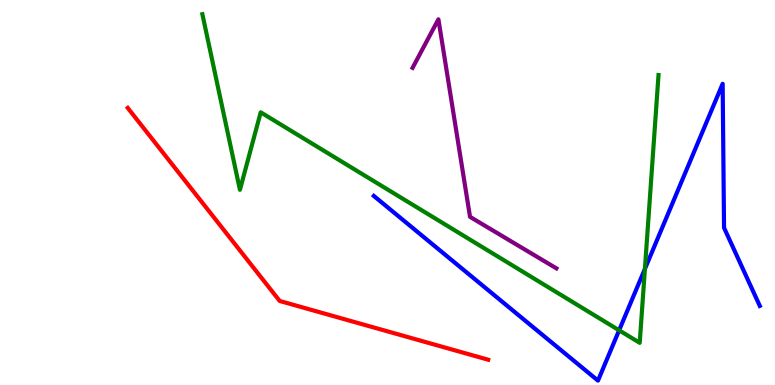[{'lines': ['blue', 'red'], 'intersections': []}, {'lines': ['green', 'red'], 'intersections': []}, {'lines': ['purple', 'red'], 'intersections': []}, {'lines': ['blue', 'green'], 'intersections': [{'x': 7.99, 'y': 1.42}, {'x': 8.32, 'y': 3.02}]}, {'lines': ['blue', 'purple'], 'intersections': []}, {'lines': ['green', 'purple'], 'intersections': []}]